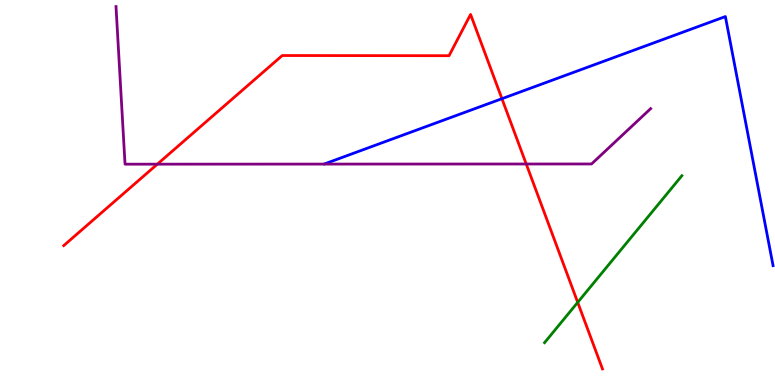[{'lines': ['blue', 'red'], 'intersections': [{'x': 6.48, 'y': 7.44}]}, {'lines': ['green', 'red'], 'intersections': [{'x': 7.45, 'y': 2.15}]}, {'lines': ['purple', 'red'], 'intersections': [{'x': 2.03, 'y': 5.74}, {'x': 6.79, 'y': 5.74}]}, {'lines': ['blue', 'green'], 'intersections': []}, {'lines': ['blue', 'purple'], 'intersections': []}, {'lines': ['green', 'purple'], 'intersections': []}]